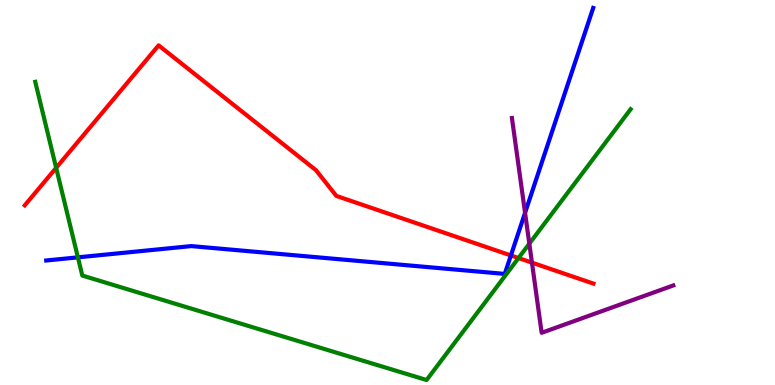[{'lines': ['blue', 'red'], 'intersections': [{'x': 6.59, 'y': 3.36}]}, {'lines': ['green', 'red'], 'intersections': [{'x': 0.724, 'y': 5.64}, {'x': 6.69, 'y': 3.3}]}, {'lines': ['purple', 'red'], 'intersections': [{'x': 6.86, 'y': 3.18}]}, {'lines': ['blue', 'green'], 'intersections': [{'x': 1.01, 'y': 3.32}]}, {'lines': ['blue', 'purple'], 'intersections': [{'x': 6.77, 'y': 4.47}]}, {'lines': ['green', 'purple'], 'intersections': [{'x': 6.83, 'y': 3.67}]}]